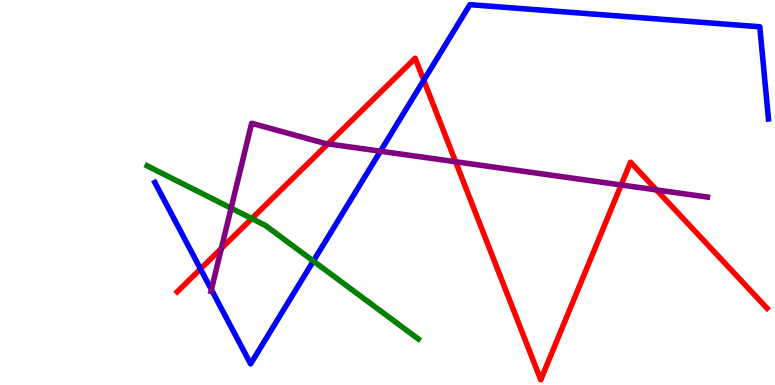[{'lines': ['blue', 'red'], 'intersections': [{'x': 2.59, 'y': 3.01}, {'x': 5.47, 'y': 7.92}]}, {'lines': ['green', 'red'], 'intersections': [{'x': 3.25, 'y': 4.32}]}, {'lines': ['purple', 'red'], 'intersections': [{'x': 2.86, 'y': 3.55}, {'x': 4.23, 'y': 6.26}, {'x': 5.88, 'y': 5.8}, {'x': 8.02, 'y': 5.2}, {'x': 8.47, 'y': 5.07}]}, {'lines': ['blue', 'green'], 'intersections': [{'x': 4.04, 'y': 3.22}]}, {'lines': ['blue', 'purple'], 'intersections': [{'x': 2.73, 'y': 2.48}, {'x': 4.91, 'y': 6.07}]}, {'lines': ['green', 'purple'], 'intersections': [{'x': 2.98, 'y': 4.59}]}]